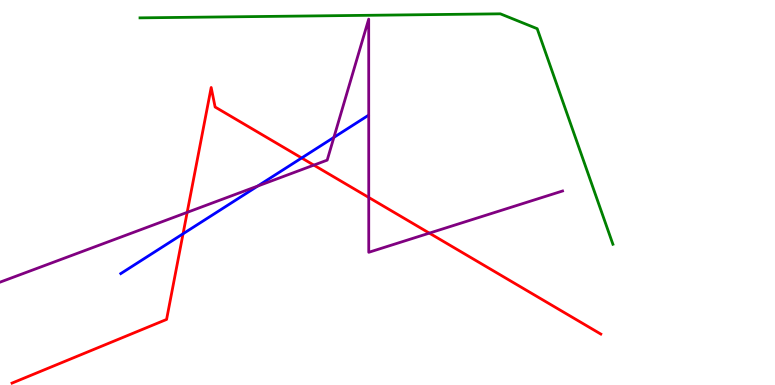[{'lines': ['blue', 'red'], 'intersections': [{'x': 2.36, 'y': 3.93}, {'x': 3.89, 'y': 5.9}]}, {'lines': ['green', 'red'], 'intersections': []}, {'lines': ['purple', 'red'], 'intersections': [{'x': 2.42, 'y': 4.48}, {'x': 4.05, 'y': 5.71}, {'x': 4.76, 'y': 4.87}, {'x': 5.54, 'y': 3.94}]}, {'lines': ['blue', 'green'], 'intersections': []}, {'lines': ['blue', 'purple'], 'intersections': [{'x': 3.33, 'y': 5.17}, {'x': 4.31, 'y': 6.43}]}, {'lines': ['green', 'purple'], 'intersections': []}]